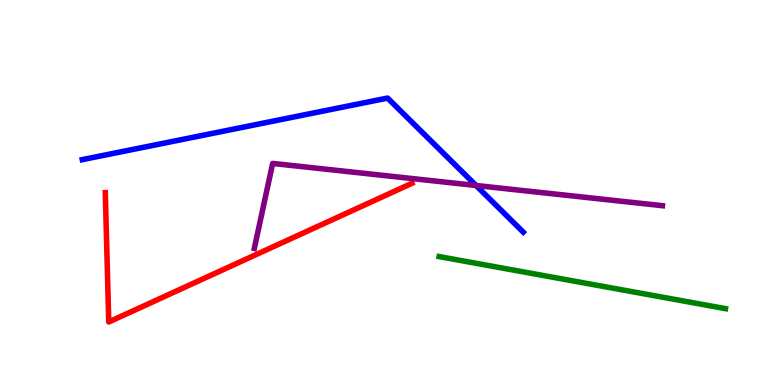[{'lines': ['blue', 'red'], 'intersections': []}, {'lines': ['green', 'red'], 'intersections': []}, {'lines': ['purple', 'red'], 'intersections': []}, {'lines': ['blue', 'green'], 'intersections': []}, {'lines': ['blue', 'purple'], 'intersections': [{'x': 6.14, 'y': 5.18}]}, {'lines': ['green', 'purple'], 'intersections': []}]